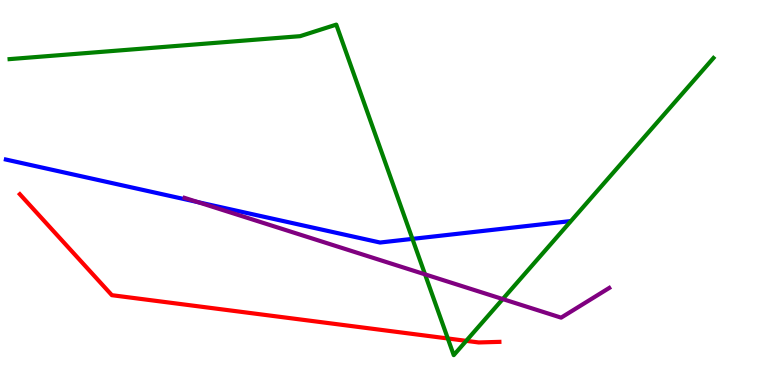[{'lines': ['blue', 'red'], 'intersections': []}, {'lines': ['green', 'red'], 'intersections': [{'x': 5.78, 'y': 1.21}, {'x': 6.02, 'y': 1.15}]}, {'lines': ['purple', 'red'], 'intersections': []}, {'lines': ['blue', 'green'], 'intersections': [{'x': 5.32, 'y': 3.8}]}, {'lines': ['blue', 'purple'], 'intersections': [{'x': 2.55, 'y': 4.75}]}, {'lines': ['green', 'purple'], 'intersections': [{'x': 5.48, 'y': 2.87}, {'x': 6.49, 'y': 2.23}]}]